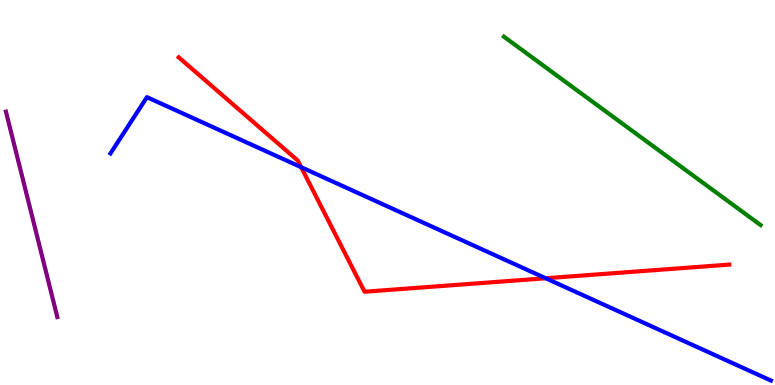[{'lines': ['blue', 'red'], 'intersections': [{'x': 3.89, 'y': 5.66}, {'x': 7.04, 'y': 2.77}]}, {'lines': ['green', 'red'], 'intersections': []}, {'lines': ['purple', 'red'], 'intersections': []}, {'lines': ['blue', 'green'], 'intersections': []}, {'lines': ['blue', 'purple'], 'intersections': []}, {'lines': ['green', 'purple'], 'intersections': []}]